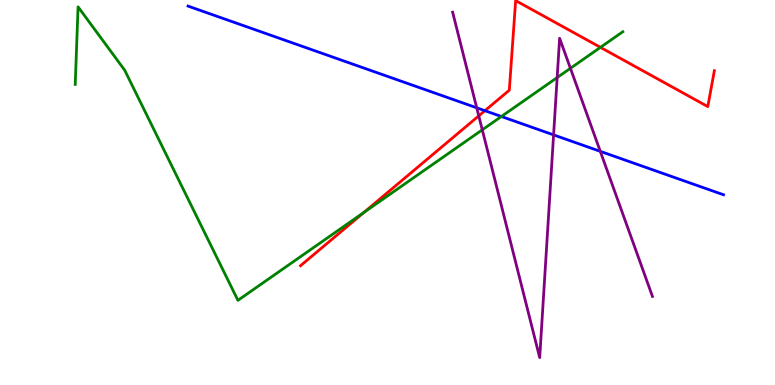[{'lines': ['blue', 'red'], 'intersections': [{'x': 6.26, 'y': 7.12}]}, {'lines': ['green', 'red'], 'intersections': [{'x': 4.7, 'y': 4.48}, {'x': 7.75, 'y': 8.77}]}, {'lines': ['purple', 'red'], 'intersections': [{'x': 6.18, 'y': 6.99}]}, {'lines': ['blue', 'green'], 'intersections': [{'x': 6.47, 'y': 6.97}]}, {'lines': ['blue', 'purple'], 'intersections': [{'x': 6.15, 'y': 7.2}, {'x': 7.14, 'y': 6.5}, {'x': 7.75, 'y': 6.07}]}, {'lines': ['green', 'purple'], 'intersections': [{'x': 6.22, 'y': 6.63}, {'x': 7.19, 'y': 7.99}, {'x': 7.36, 'y': 8.23}]}]